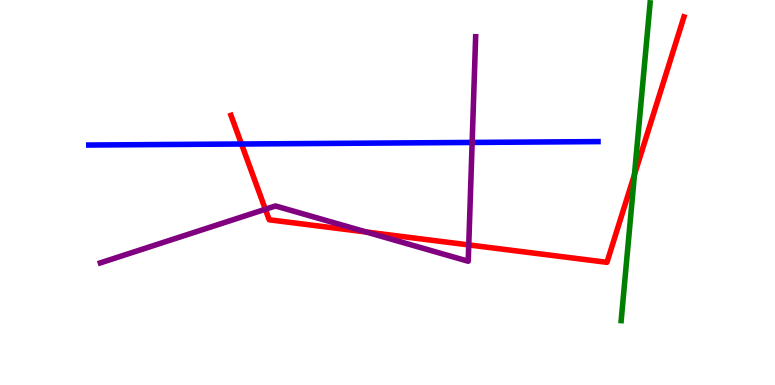[{'lines': ['blue', 'red'], 'intersections': [{'x': 3.12, 'y': 6.26}]}, {'lines': ['green', 'red'], 'intersections': [{'x': 8.19, 'y': 5.46}]}, {'lines': ['purple', 'red'], 'intersections': [{'x': 3.42, 'y': 4.56}, {'x': 4.73, 'y': 3.97}, {'x': 6.05, 'y': 3.64}]}, {'lines': ['blue', 'green'], 'intersections': []}, {'lines': ['blue', 'purple'], 'intersections': [{'x': 6.09, 'y': 6.3}]}, {'lines': ['green', 'purple'], 'intersections': []}]